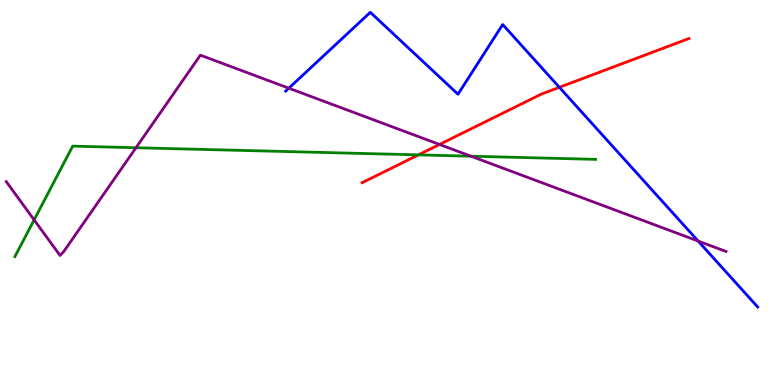[{'lines': ['blue', 'red'], 'intersections': [{'x': 7.22, 'y': 7.73}]}, {'lines': ['green', 'red'], 'intersections': [{'x': 5.4, 'y': 5.98}]}, {'lines': ['purple', 'red'], 'intersections': [{'x': 5.67, 'y': 6.25}]}, {'lines': ['blue', 'green'], 'intersections': []}, {'lines': ['blue', 'purple'], 'intersections': [{'x': 3.73, 'y': 7.71}, {'x': 9.01, 'y': 3.74}]}, {'lines': ['green', 'purple'], 'intersections': [{'x': 0.44, 'y': 4.29}, {'x': 1.75, 'y': 6.16}, {'x': 6.08, 'y': 5.94}]}]